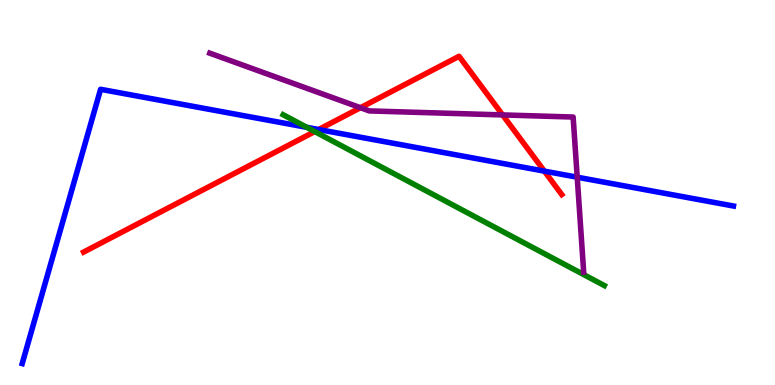[{'lines': ['blue', 'red'], 'intersections': [{'x': 4.11, 'y': 6.64}, {'x': 7.02, 'y': 5.55}]}, {'lines': ['green', 'red'], 'intersections': [{'x': 4.06, 'y': 6.58}]}, {'lines': ['purple', 'red'], 'intersections': [{'x': 4.65, 'y': 7.2}, {'x': 6.49, 'y': 7.01}]}, {'lines': ['blue', 'green'], 'intersections': [{'x': 3.96, 'y': 6.69}]}, {'lines': ['blue', 'purple'], 'intersections': [{'x': 7.45, 'y': 5.4}]}, {'lines': ['green', 'purple'], 'intersections': []}]